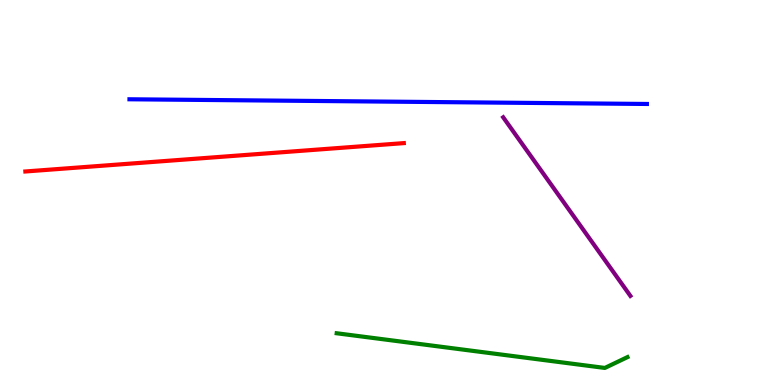[{'lines': ['blue', 'red'], 'intersections': []}, {'lines': ['green', 'red'], 'intersections': []}, {'lines': ['purple', 'red'], 'intersections': []}, {'lines': ['blue', 'green'], 'intersections': []}, {'lines': ['blue', 'purple'], 'intersections': []}, {'lines': ['green', 'purple'], 'intersections': []}]